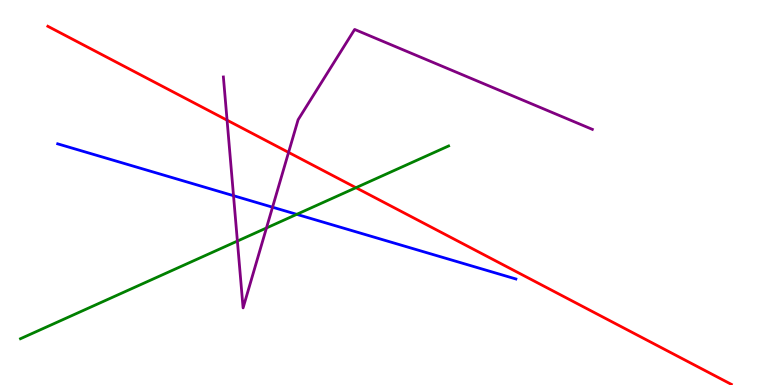[{'lines': ['blue', 'red'], 'intersections': []}, {'lines': ['green', 'red'], 'intersections': [{'x': 4.59, 'y': 5.12}]}, {'lines': ['purple', 'red'], 'intersections': [{'x': 2.93, 'y': 6.88}, {'x': 3.72, 'y': 6.04}]}, {'lines': ['blue', 'green'], 'intersections': [{'x': 3.83, 'y': 4.43}]}, {'lines': ['blue', 'purple'], 'intersections': [{'x': 3.01, 'y': 4.92}, {'x': 3.52, 'y': 4.62}]}, {'lines': ['green', 'purple'], 'intersections': [{'x': 3.06, 'y': 3.74}, {'x': 3.44, 'y': 4.08}]}]